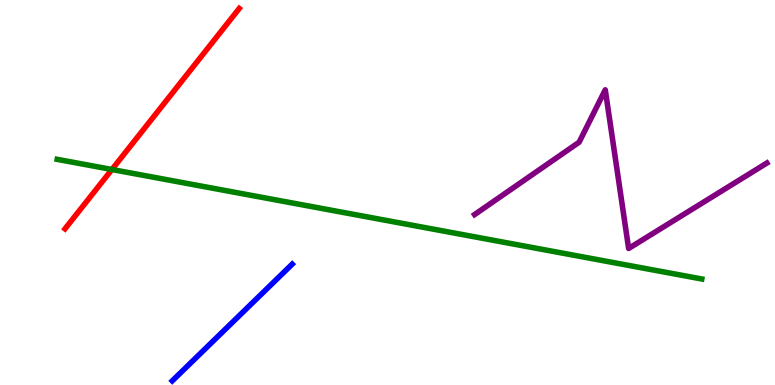[{'lines': ['blue', 'red'], 'intersections': []}, {'lines': ['green', 'red'], 'intersections': [{'x': 1.44, 'y': 5.6}]}, {'lines': ['purple', 'red'], 'intersections': []}, {'lines': ['blue', 'green'], 'intersections': []}, {'lines': ['blue', 'purple'], 'intersections': []}, {'lines': ['green', 'purple'], 'intersections': []}]